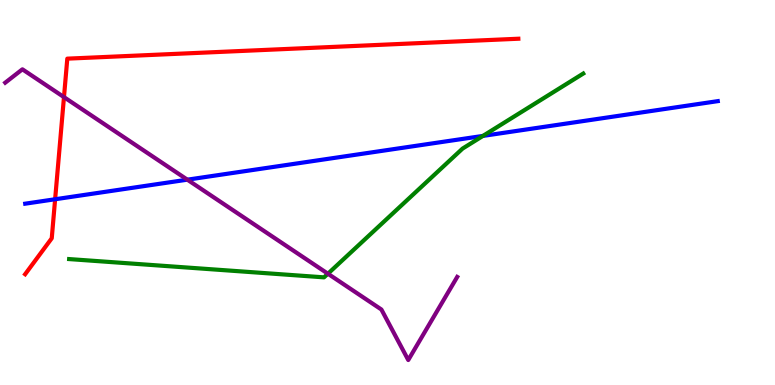[{'lines': ['blue', 'red'], 'intersections': [{'x': 0.711, 'y': 4.82}]}, {'lines': ['green', 'red'], 'intersections': []}, {'lines': ['purple', 'red'], 'intersections': [{'x': 0.825, 'y': 7.48}]}, {'lines': ['blue', 'green'], 'intersections': [{'x': 6.23, 'y': 6.47}]}, {'lines': ['blue', 'purple'], 'intersections': [{'x': 2.42, 'y': 5.33}]}, {'lines': ['green', 'purple'], 'intersections': [{'x': 4.23, 'y': 2.89}]}]